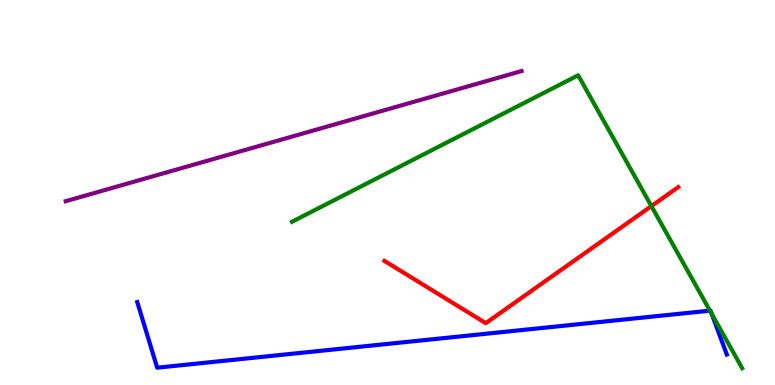[{'lines': ['blue', 'red'], 'intersections': []}, {'lines': ['green', 'red'], 'intersections': [{'x': 8.41, 'y': 4.65}]}, {'lines': ['purple', 'red'], 'intersections': []}, {'lines': ['blue', 'green'], 'intersections': [{'x': 9.16, 'y': 1.93}, {'x': 9.18, 'y': 1.85}]}, {'lines': ['blue', 'purple'], 'intersections': []}, {'lines': ['green', 'purple'], 'intersections': []}]